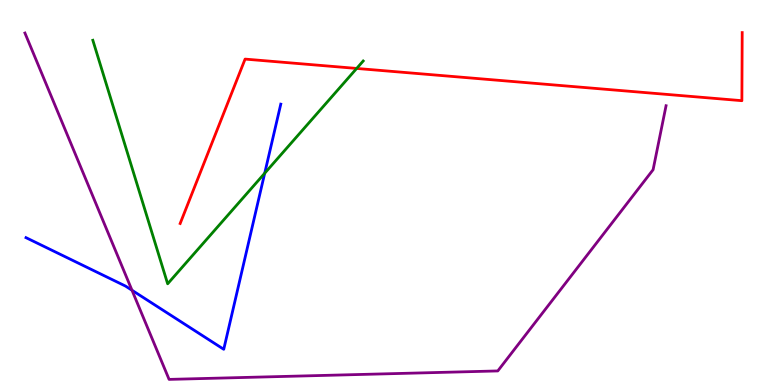[{'lines': ['blue', 'red'], 'intersections': []}, {'lines': ['green', 'red'], 'intersections': [{'x': 4.6, 'y': 8.22}]}, {'lines': ['purple', 'red'], 'intersections': []}, {'lines': ['blue', 'green'], 'intersections': [{'x': 3.42, 'y': 5.5}]}, {'lines': ['blue', 'purple'], 'intersections': [{'x': 1.7, 'y': 2.46}]}, {'lines': ['green', 'purple'], 'intersections': []}]